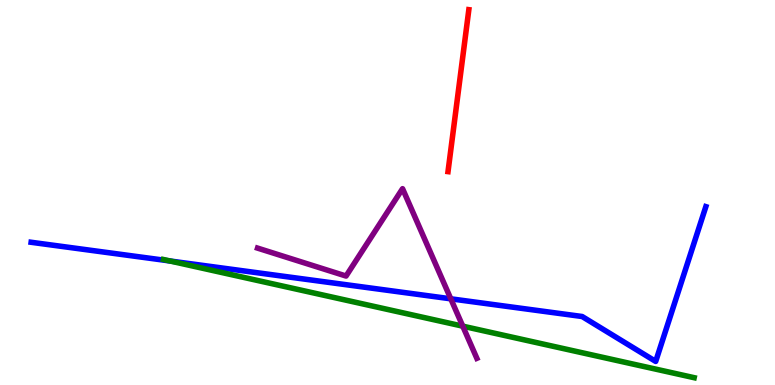[{'lines': ['blue', 'red'], 'intersections': []}, {'lines': ['green', 'red'], 'intersections': []}, {'lines': ['purple', 'red'], 'intersections': []}, {'lines': ['blue', 'green'], 'intersections': [{'x': 2.19, 'y': 3.22}]}, {'lines': ['blue', 'purple'], 'intersections': [{'x': 5.82, 'y': 2.24}]}, {'lines': ['green', 'purple'], 'intersections': [{'x': 5.97, 'y': 1.53}]}]